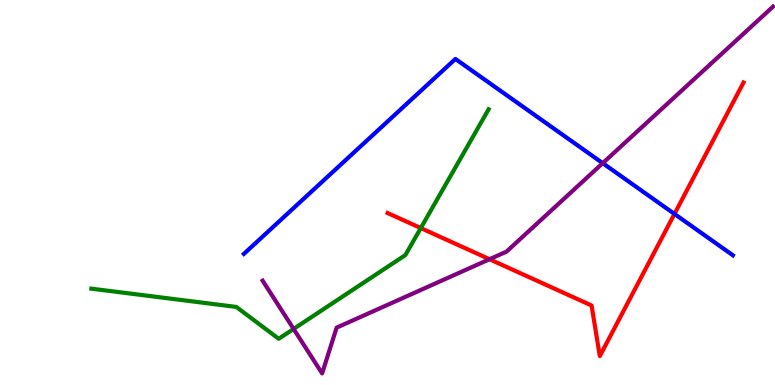[{'lines': ['blue', 'red'], 'intersections': [{'x': 8.7, 'y': 4.44}]}, {'lines': ['green', 'red'], 'intersections': [{'x': 5.43, 'y': 4.08}]}, {'lines': ['purple', 'red'], 'intersections': [{'x': 6.32, 'y': 3.27}]}, {'lines': ['blue', 'green'], 'intersections': []}, {'lines': ['blue', 'purple'], 'intersections': [{'x': 7.78, 'y': 5.76}]}, {'lines': ['green', 'purple'], 'intersections': [{'x': 3.79, 'y': 1.46}]}]